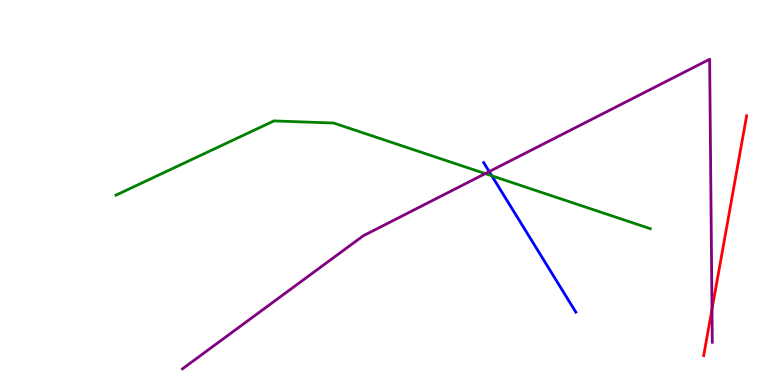[{'lines': ['blue', 'red'], 'intersections': []}, {'lines': ['green', 'red'], 'intersections': []}, {'lines': ['purple', 'red'], 'intersections': [{'x': 9.19, 'y': 1.97}]}, {'lines': ['blue', 'green'], 'intersections': [{'x': 6.35, 'y': 5.43}]}, {'lines': ['blue', 'purple'], 'intersections': [{'x': 6.31, 'y': 5.54}]}, {'lines': ['green', 'purple'], 'intersections': [{'x': 6.26, 'y': 5.49}]}]